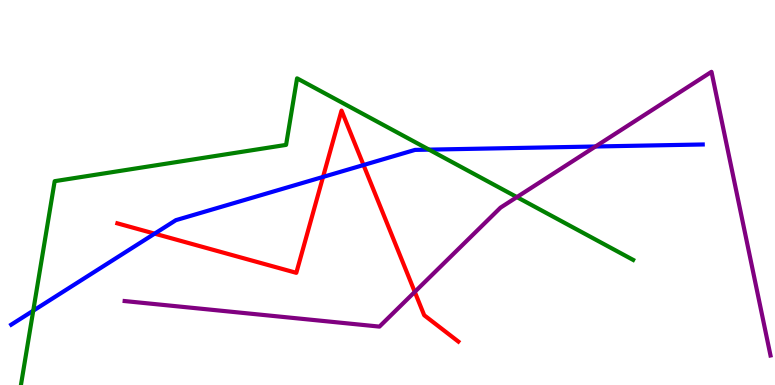[{'lines': ['blue', 'red'], 'intersections': [{'x': 2.0, 'y': 3.93}, {'x': 4.17, 'y': 5.4}, {'x': 4.69, 'y': 5.71}]}, {'lines': ['green', 'red'], 'intersections': []}, {'lines': ['purple', 'red'], 'intersections': [{'x': 5.35, 'y': 2.42}]}, {'lines': ['blue', 'green'], 'intersections': [{'x': 0.429, 'y': 1.93}, {'x': 5.54, 'y': 6.11}]}, {'lines': ['blue', 'purple'], 'intersections': [{'x': 7.68, 'y': 6.19}]}, {'lines': ['green', 'purple'], 'intersections': [{'x': 6.67, 'y': 4.88}]}]